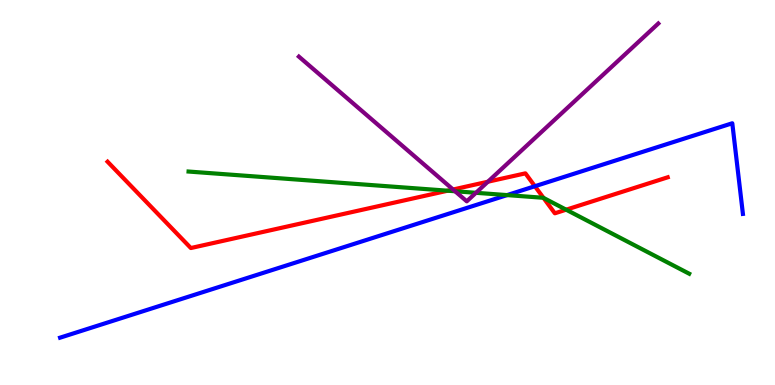[{'lines': ['blue', 'red'], 'intersections': [{'x': 6.9, 'y': 5.16}]}, {'lines': ['green', 'red'], 'intersections': [{'x': 5.78, 'y': 5.05}, {'x': 7.01, 'y': 4.86}, {'x': 7.31, 'y': 4.55}]}, {'lines': ['purple', 'red'], 'intersections': [{'x': 5.85, 'y': 5.08}, {'x': 6.3, 'y': 5.28}]}, {'lines': ['blue', 'green'], 'intersections': [{'x': 6.54, 'y': 4.93}]}, {'lines': ['blue', 'purple'], 'intersections': []}, {'lines': ['green', 'purple'], 'intersections': [{'x': 5.87, 'y': 5.03}, {'x': 6.14, 'y': 4.99}]}]